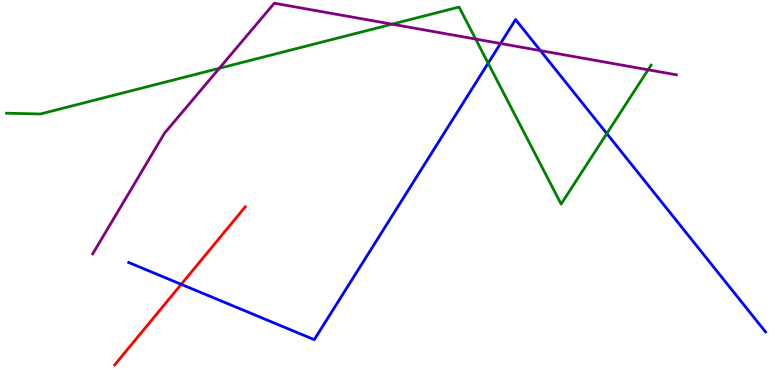[{'lines': ['blue', 'red'], 'intersections': [{'x': 2.34, 'y': 2.61}]}, {'lines': ['green', 'red'], 'intersections': []}, {'lines': ['purple', 'red'], 'intersections': []}, {'lines': ['blue', 'green'], 'intersections': [{'x': 6.3, 'y': 8.36}, {'x': 7.83, 'y': 6.53}]}, {'lines': ['blue', 'purple'], 'intersections': [{'x': 6.46, 'y': 8.87}, {'x': 6.97, 'y': 8.69}]}, {'lines': ['green', 'purple'], 'intersections': [{'x': 2.83, 'y': 8.23}, {'x': 5.06, 'y': 9.37}, {'x': 6.14, 'y': 8.99}, {'x': 8.36, 'y': 8.19}]}]